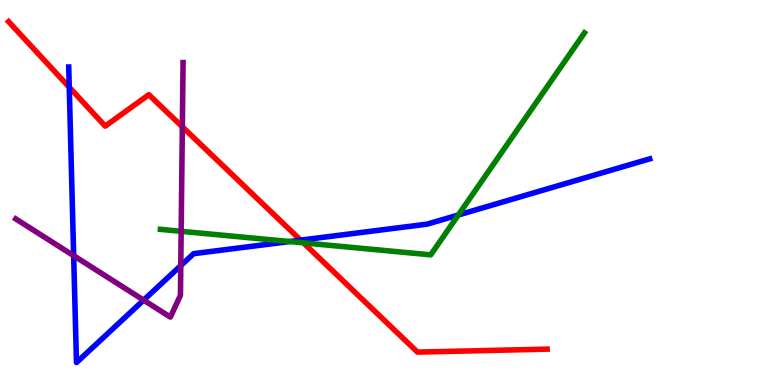[{'lines': ['blue', 'red'], 'intersections': [{'x': 0.894, 'y': 7.73}, {'x': 3.88, 'y': 3.76}]}, {'lines': ['green', 'red'], 'intersections': [{'x': 3.92, 'y': 3.69}]}, {'lines': ['purple', 'red'], 'intersections': [{'x': 2.35, 'y': 6.71}]}, {'lines': ['blue', 'green'], 'intersections': [{'x': 3.74, 'y': 3.73}, {'x': 5.91, 'y': 4.42}]}, {'lines': ['blue', 'purple'], 'intersections': [{'x': 0.951, 'y': 3.36}, {'x': 1.85, 'y': 2.2}, {'x': 2.33, 'y': 3.1}]}, {'lines': ['green', 'purple'], 'intersections': [{'x': 2.34, 'y': 3.99}]}]